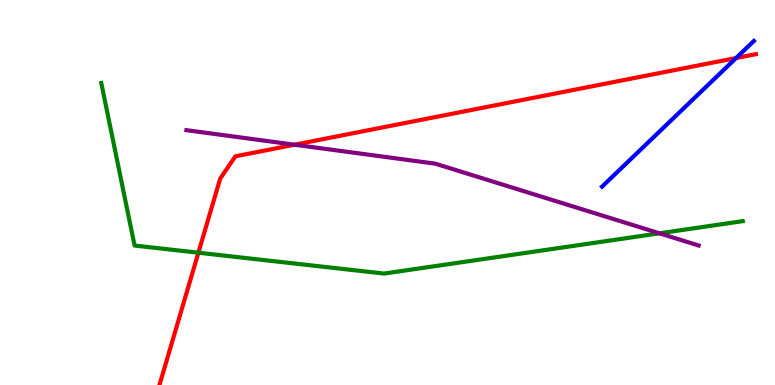[{'lines': ['blue', 'red'], 'intersections': [{'x': 9.5, 'y': 8.49}]}, {'lines': ['green', 'red'], 'intersections': [{'x': 2.56, 'y': 3.44}]}, {'lines': ['purple', 'red'], 'intersections': [{'x': 3.8, 'y': 6.24}]}, {'lines': ['blue', 'green'], 'intersections': []}, {'lines': ['blue', 'purple'], 'intersections': []}, {'lines': ['green', 'purple'], 'intersections': [{'x': 8.51, 'y': 3.94}]}]